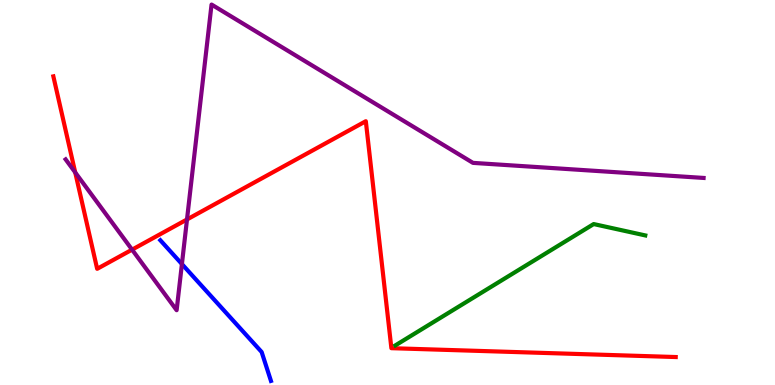[{'lines': ['blue', 'red'], 'intersections': []}, {'lines': ['green', 'red'], 'intersections': []}, {'lines': ['purple', 'red'], 'intersections': [{'x': 0.971, 'y': 5.52}, {'x': 1.7, 'y': 3.52}, {'x': 2.41, 'y': 4.3}]}, {'lines': ['blue', 'green'], 'intersections': []}, {'lines': ['blue', 'purple'], 'intersections': [{'x': 2.35, 'y': 3.14}]}, {'lines': ['green', 'purple'], 'intersections': []}]